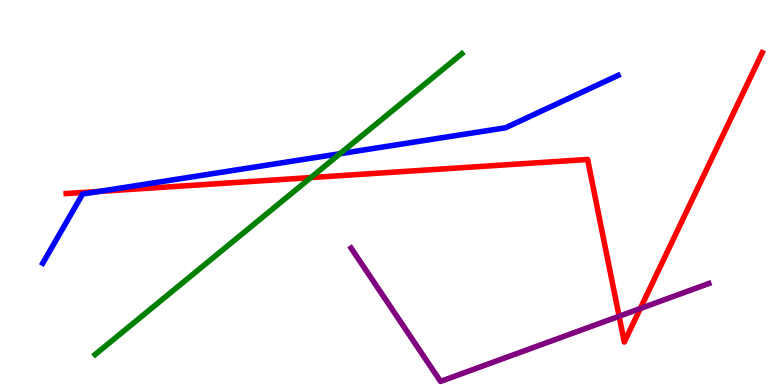[{'lines': ['blue', 'red'], 'intersections': [{'x': 1.28, 'y': 5.03}]}, {'lines': ['green', 'red'], 'intersections': [{'x': 4.01, 'y': 5.39}]}, {'lines': ['purple', 'red'], 'intersections': [{'x': 7.99, 'y': 1.79}, {'x': 8.26, 'y': 1.99}]}, {'lines': ['blue', 'green'], 'intersections': [{'x': 4.39, 'y': 6.01}]}, {'lines': ['blue', 'purple'], 'intersections': []}, {'lines': ['green', 'purple'], 'intersections': []}]